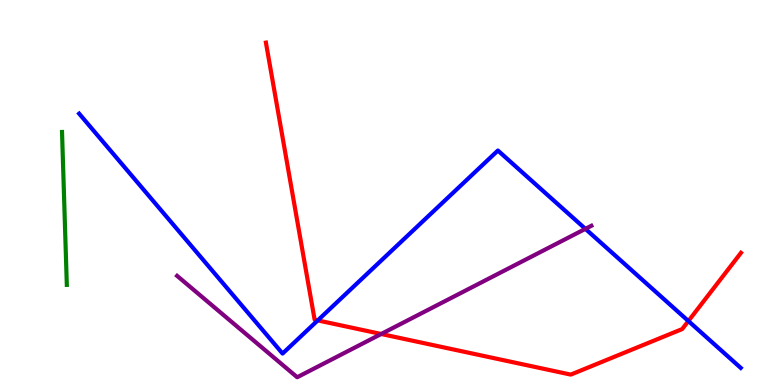[{'lines': ['blue', 'red'], 'intersections': [{'x': 4.1, 'y': 1.68}, {'x': 8.88, 'y': 1.66}]}, {'lines': ['green', 'red'], 'intersections': []}, {'lines': ['purple', 'red'], 'intersections': [{'x': 4.92, 'y': 1.32}]}, {'lines': ['blue', 'green'], 'intersections': []}, {'lines': ['blue', 'purple'], 'intersections': [{'x': 7.55, 'y': 4.06}]}, {'lines': ['green', 'purple'], 'intersections': []}]